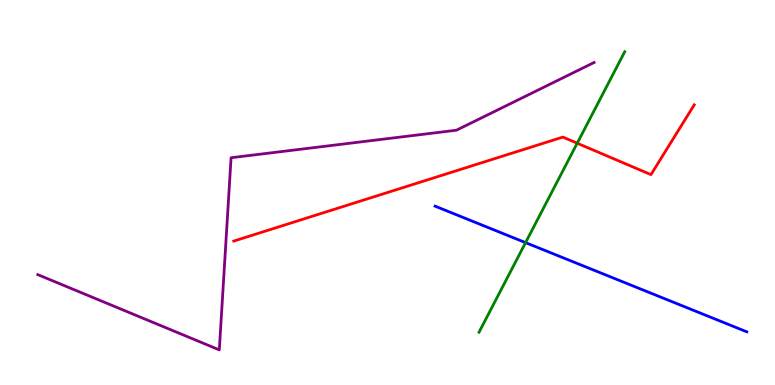[{'lines': ['blue', 'red'], 'intersections': []}, {'lines': ['green', 'red'], 'intersections': [{'x': 7.45, 'y': 6.28}]}, {'lines': ['purple', 'red'], 'intersections': []}, {'lines': ['blue', 'green'], 'intersections': [{'x': 6.78, 'y': 3.7}]}, {'lines': ['blue', 'purple'], 'intersections': []}, {'lines': ['green', 'purple'], 'intersections': []}]